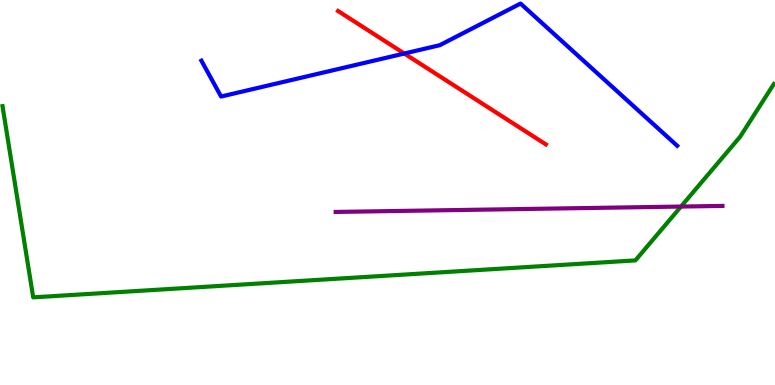[{'lines': ['blue', 'red'], 'intersections': [{'x': 5.22, 'y': 8.61}]}, {'lines': ['green', 'red'], 'intersections': []}, {'lines': ['purple', 'red'], 'intersections': []}, {'lines': ['blue', 'green'], 'intersections': []}, {'lines': ['blue', 'purple'], 'intersections': []}, {'lines': ['green', 'purple'], 'intersections': [{'x': 8.79, 'y': 4.63}]}]